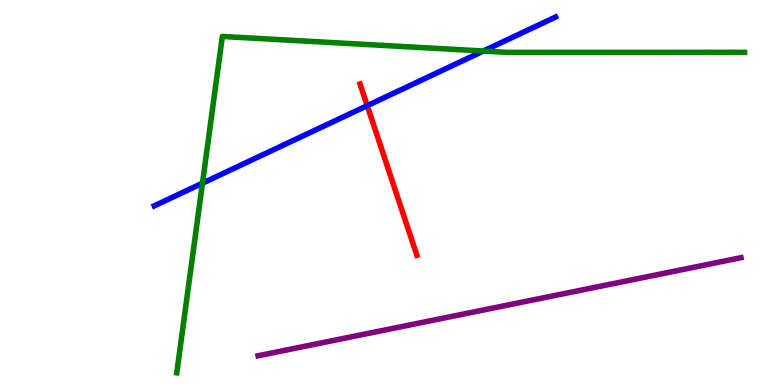[{'lines': ['blue', 'red'], 'intersections': [{'x': 4.74, 'y': 7.26}]}, {'lines': ['green', 'red'], 'intersections': []}, {'lines': ['purple', 'red'], 'intersections': []}, {'lines': ['blue', 'green'], 'intersections': [{'x': 2.61, 'y': 5.24}, {'x': 6.24, 'y': 8.67}]}, {'lines': ['blue', 'purple'], 'intersections': []}, {'lines': ['green', 'purple'], 'intersections': []}]